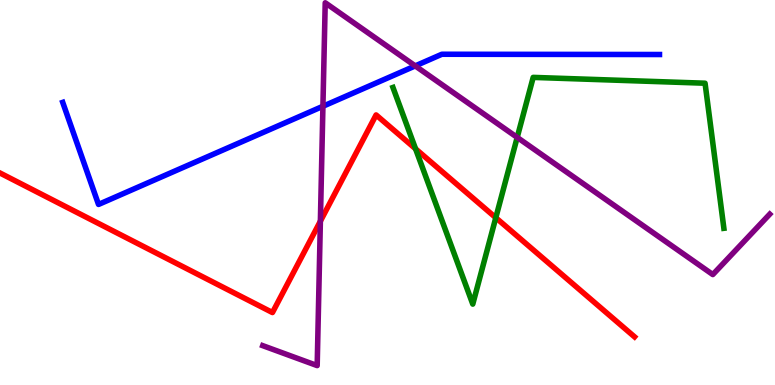[{'lines': ['blue', 'red'], 'intersections': []}, {'lines': ['green', 'red'], 'intersections': [{'x': 5.36, 'y': 6.13}, {'x': 6.4, 'y': 4.35}]}, {'lines': ['purple', 'red'], 'intersections': [{'x': 4.13, 'y': 4.26}]}, {'lines': ['blue', 'green'], 'intersections': []}, {'lines': ['blue', 'purple'], 'intersections': [{'x': 4.17, 'y': 7.24}, {'x': 5.36, 'y': 8.29}]}, {'lines': ['green', 'purple'], 'intersections': [{'x': 6.67, 'y': 6.43}]}]